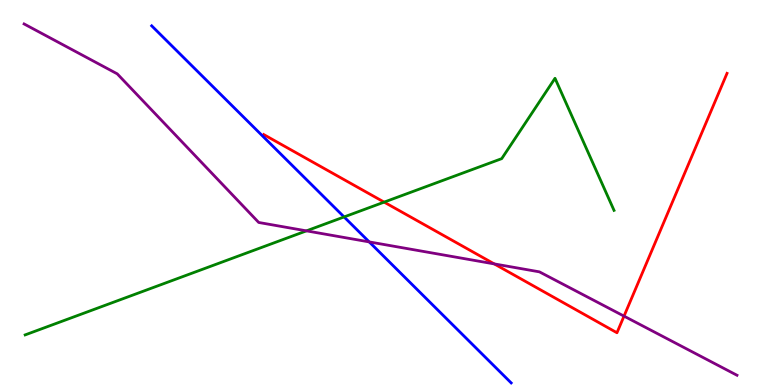[{'lines': ['blue', 'red'], 'intersections': []}, {'lines': ['green', 'red'], 'intersections': [{'x': 4.96, 'y': 4.75}]}, {'lines': ['purple', 'red'], 'intersections': [{'x': 6.38, 'y': 3.15}, {'x': 8.05, 'y': 1.79}]}, {'lines': ['blue', 'green'], 'intersections': [{'x': 4.44, 'y': 4.37}]}, {'lines': ['blue', 'purple'], 'intersections': [{'x': 4.76, 'y': 3.72}]}, {'lines': ['green', 'purple'], 'intersections': [{'x': 3.95, 'y': 4.0}]}]